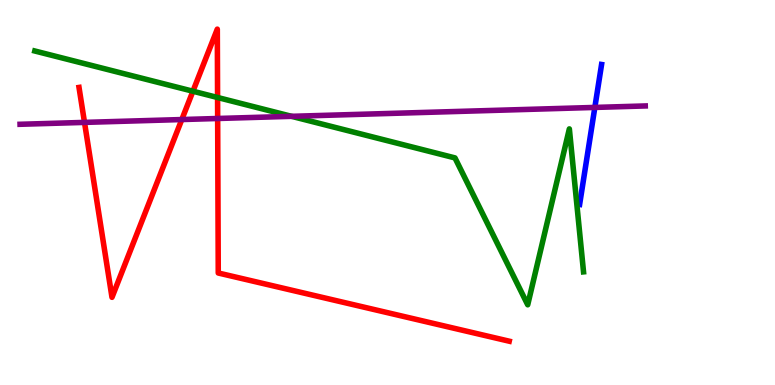[{'lines': ['blue', 'red'], 'intersections': []}, {'lines': ['green', 'red'], 'intersections': [{'x': 2.49, 'y': 7.63}, {'x': 2.81, 'y': 7.47}]}, {'lines': ['purple', 'red'], 'intersections': [{'x': 1.09, 'y': 6.82}, {'x': 2.35, 'y': 6.9}, {'x': 2.81, 'y': 6.92}]}, {'lines': ['blue', 'green'], 'intersections': []}, {'lines': ['blue', 'purple'], 'intersections': [{'x': 7.68, 'y': 7.21}]}, {'lines': ['green', 'purple'], 'intersections': [{'x': 3.76, 'y': 6.98}]}]